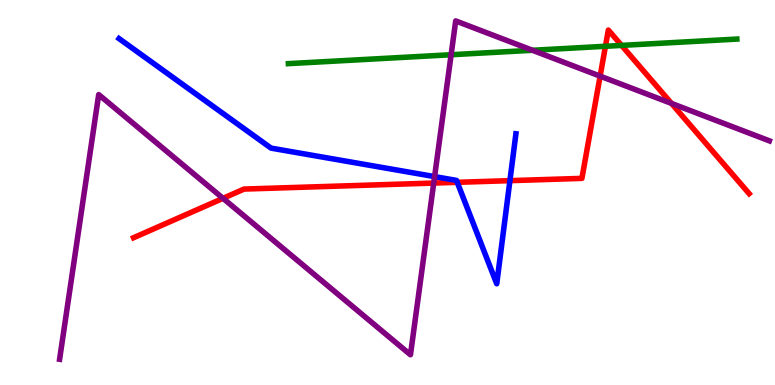[{'lines': ['blue', 'red'], 'intersections': [{'x': 5.9, 'y': 5.26}, {'x': 6.58, 'y': 5.31}]}, {'lines': ['green', 'red'], 'intersections': [{'x': 7.81, 'y': 8.8}, {'x': 8.02, 'y': 8.82}]}, {'lines': ['purple', 'red'], 'intersections': [{'x': 2.88, 'y': 4.85}, {'x': 5.6, 'y': 5.25}, {'x': 7.74, 'y': 8.02}, {'x': 8.66, 'y': 7.31}]}, {'lines': ['blue', 'green'], 'intersections': []}, {'lines': ['blue', 'purple'], 'intersections': [{'x': 5.61, 'y': 5.41}]}, {'lines': ['green', 'purple'], 'intersections': [{'x': 5.82, 'y': 8.58}, {'x': 6.87, 'y': 8.69}]}]